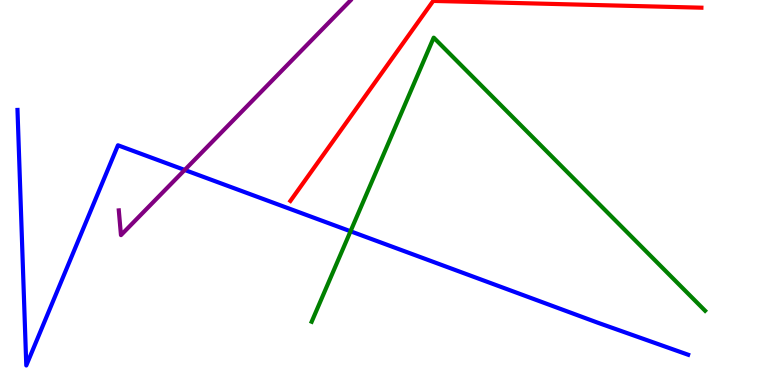[{'lines': ['blue', 'red'], 'intersections': []}, {'lines': ['green', 'red'], 'intersections': []}, {'lines': ['purple', 'red'], 'intersections': []}, {'lines': ['blue', 'green'], 'intersections': [{'x': 4.52, 'y': 3.99}]}, {'lines': ['blue', 'purple'], 'intersections': [{'x': 2.38, 'y': 5.59}]}, {'lines': ['green', 'purple'], 'intersections': []}]